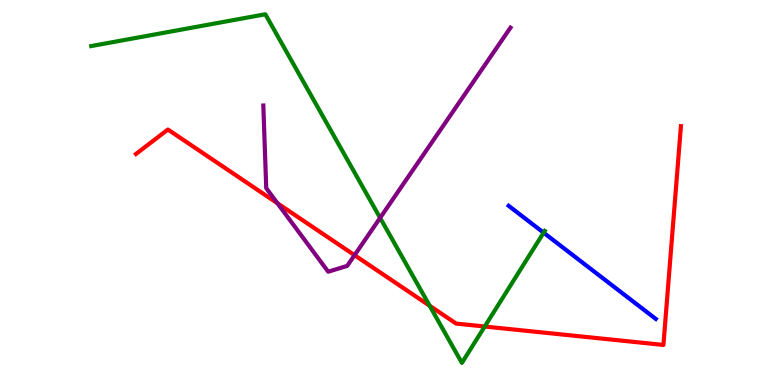[{'lines': ['blue', 'red'], 'intersections': []}, {'lines': ['green', 'red'], 'intersections': [{'x': 5.54, 'y': 2.06}, {'x': 6.25, 'y': 1.52}]}, {'lines': ['purple', 'red'], 'intersections': [{'x': 3.58, 'y': 4.72}, {'x': 4.57, 'y': 3.37}]}, {'lines': ['blue', 'green'], 'intersections': [{'x': 7.01, 'y': 3.96}]}, {'lines': ['blue', 'purple'], 'intersections': []}, {'lines': ['green', 'purple'], 'intersections': [{'x': 4.9, 'y': 4.34}]}]